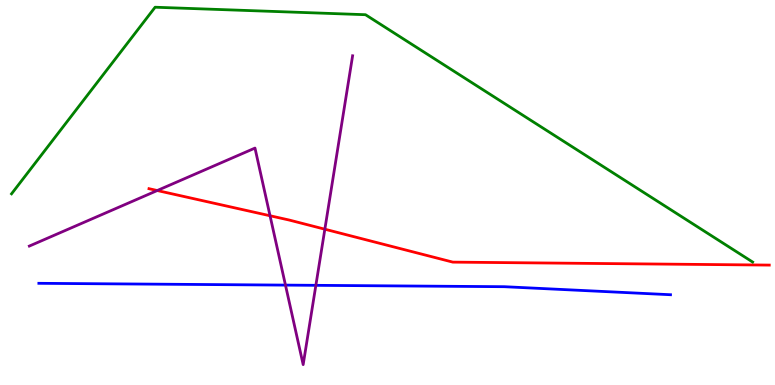[{'lines': ['blue', 'red'], 'intersections': []}, {'lines': ['green', 'red'], 'intersections': []}, {'lines': ['purple', 'red'], 'intersections': [{'x': 2.03, 'y': 5.05}, {'x': 3.48, 'y': 4.4}, {'x': 4.19, 'y': 4.05}]}, {'lines': ['blue', 'green'], 'intersections': []}, {'lines': ['blue', 'purple'], 'intersections': [{'x': 3.68, 'y': 2.59}, {'x': 4.08, 'y': 2.59}]}, {'lines': ['green', 'purple'], 'intersections': []}]